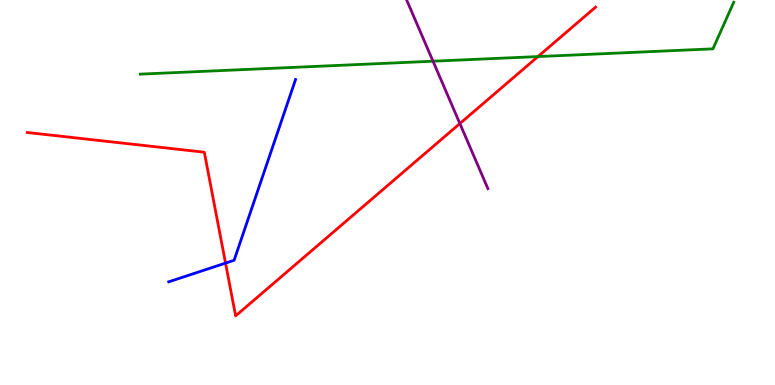[{'lines': ['blue', 'red'], 'intersections': [{'x': 2.91, 'y': 3.17}]}, {'lines': ['green', 'red'], 'intersections': [{'x': 6.94, 'y': 8.53}]}, {'lines': ['purple', 'red'], 'intersections': [{'x': 5.93, 'y': 6.79}]}, {'lines': ['blue', 'green'], 'intersections': []}, {'lines': ['blue', 'purple'], 'intersections': []}, {'lines': ['green', 'purple'], 'intersections': [{'x': 5.59, 'y': 8.41}]}]